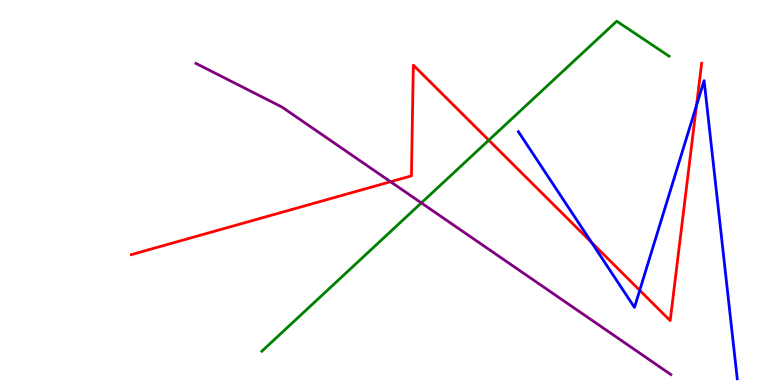[{'lines': ['blue', 'red'], 'intersections': [{'x': 7.63, 'y': 3.7}, {'x': 8.25, 'y': 2.46}, {'x': 8.99, 'y': 7.26}]}, {'lines': ['green', 'red'], 'intersections': [{'x': 6.31, 'y': 6.36}]}, {'lines': ['purple', 'red'], 'intersections': [{'x': 5.04, 'y': 5.28}]}, {'lines': ['blue', 'green'], 'intersections': []}, {'lines': ['blue', 'purple'], 'intersections': []}, {'lines': ['green', 'purple'], 'intersections': [{'x': 5.44, 'y': 4.73}]}]